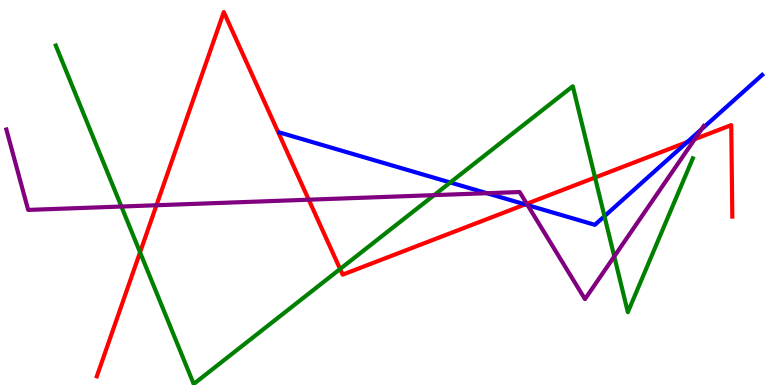[{'lines': ['blue', 'red'], 'intersections': [{'x': 6.78, 'y': 4.69}, {'x': 8.87, 'y': 6.31}]}, {'lines': ['green', 'red'], 'intersections': [{'x': 1.81, 'y': 3.45}, {'x': 4.39, 'y': 3.01}, {'x': 7.68, 'y': 5.39}]}, {'lines': ['purple', 'red'], 'intersections': [{'x': 2.02, 'y': 4.67}, {'x': 3.98, 'y': 4.81}, {'x': 6.8, 'y': 4.71}, {'x': 8.96, 'y': 6.39}]}, {'lines': ['blue', 'green'], 'intersections': [{'x': 5.81, 'y': 5.26}, {'x': 7.8, 'y': 4.38}]}, {'lines': ['blue', 'purple'], 'intersections': [{'x': 6.28, 'y': 4.98}, {'x': 6.81, 'y': 4.67}, {'x': 9.05, 'y': 6.64}]}, {'lines': ['green', 'purple'], 'intersections': [{'x': 1.57, 'y': 4.64}, {'x': 5.6, 'y': 4.93}, {'x': 7.93, 'y': 3.34}]}]